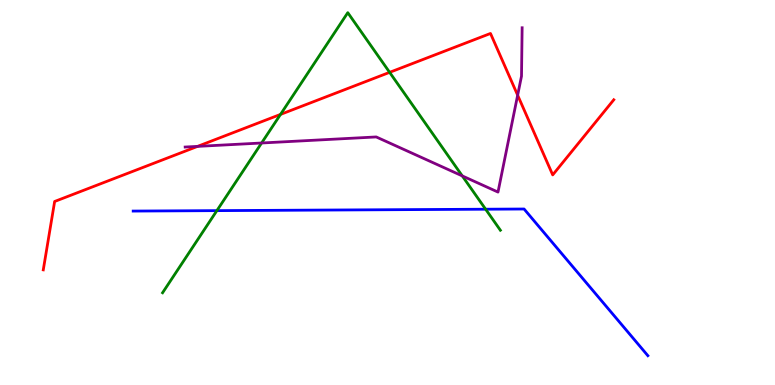[{'lines': ['blue', 'red'], 'intersections': []}, {'lines': ['green', 'red'], 'intersections': [{'x': 3.62, 'y': 7.03}, {'x': 5.03, 'y': 8.12}]}, {'lines': ['purple', 'red'], 'intersections': [{'x': 2.55, 'y': 6.2}, {'x': 6.68, 'y': 7.53}]}, {'lines': ['blue', 'green'], 'intersections': [{'x': 2.8, 'y': 4.53}, {'x': 6.27, 'y': 4.57}]}, {'lines': ['blue', 'purple'], 'intersections': []}, {'lines': ['green', 'purple'], 'intersections': [{'x': 3.38, 'y': 6.29}, {'x': 5.96, 'y': 5.43}]}]